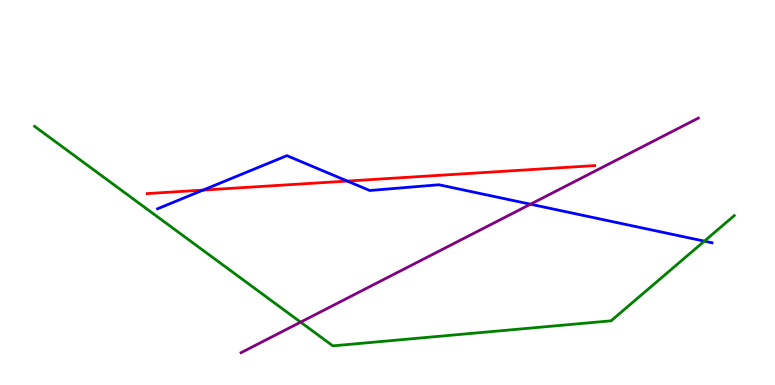[{'lines': ['blue', 'red'], 'intersections': [{'x': 2.62, 'y': 5.06}, {'x': 4.48, 'y': 5.3}]}, {'lines': ['green', 'red'], 'intersections': []}, {'lines': ['purple', 'red'], 'intersections': []}, {'lines': ['blue', 'green'], 'intersections': [{'x': 9.09, 'y': 3.74}]}, {'lines': ['blue', 'purple'], 'intersections': [{'x': 6.84, 'y': 4.7}]}, {'lines': ['green', 'purple'], 'intersections': [{'x': 3.88, 'y': 1.63}]}]